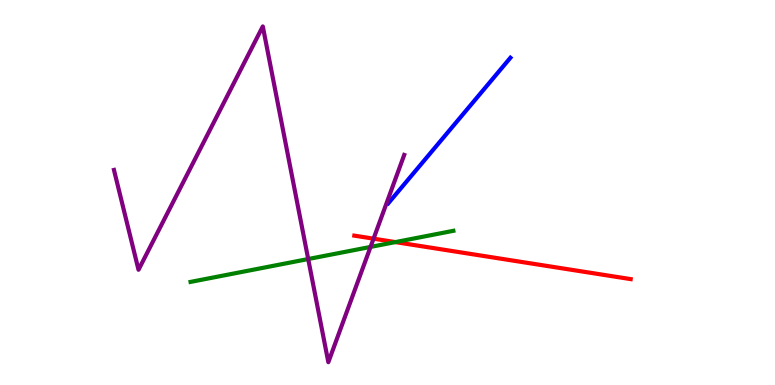[{'lines': ['blue', 'red'], 'intersections': []}, {'lines': ['green', 'red'], 'intersections': [{'x': 5.1, 'y': 3.71}]}, {'lines': ['purple', 'red'], 'intersections': [{'x': 4.82, 'y': 3.8}]}, {'lines': ['blue', 'green'], 'intersections': []}, {'lines': ['blue', 'purple'], 'intersections': []}, {'lines': ['green', 'purple'], 'intersections': [{'x': 3.98, 'y': 3.27}, {'x': 4.78, 'y': 3.59}]}]